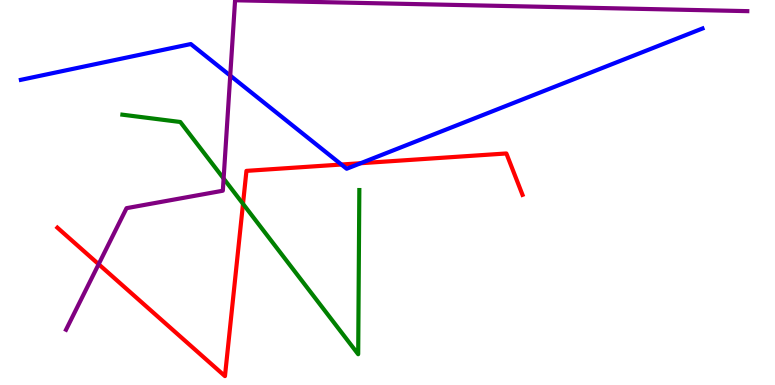[{'lines': ['blue', 'red'], 'intersections': [{'x': 4.4, 'y': 5.73}, {'x': 4.65, 'y': 5.76}]}, {'lines': ['green', 'red'], 'intersections': [{'x': 3.14, 'y': 4.71}]}, {'lines': ['purple', 'red'], 'intersections': [{'x': 1.27, 'y': 3.14}]}, {'lines': ['blue', 'green'], 'intersections': []}, {'lines': ['blue', 'purple'], 'intersections': [{'x': 2.97, 'y': 8.04}]}, {'lines': ['green', 'purple'], 'intersections': [{'x': 2.89, 'y': 5.36}]}]